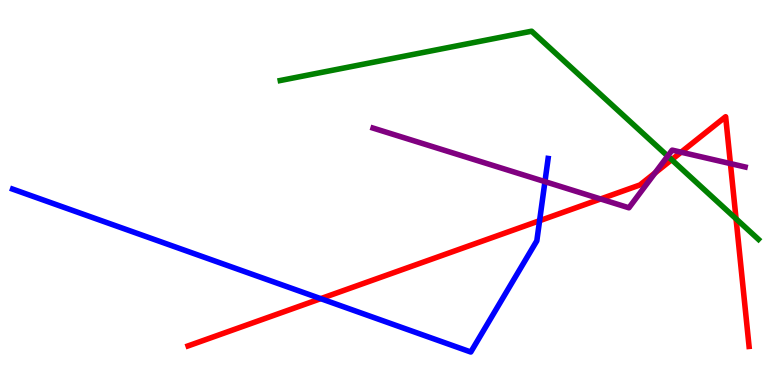[{'lines': ['blue', 'red'], 'intersections': [{'x': 4.14, 'y': 2.24}, {'x': 6.96, 'y': 4.27}]}, {'lines': ['green', 'red'], 'intersections': [{'x': 8.67, 'y': 5.85}, {'x': 9.5, 'y': 4.32}]}, {'lines': ['purple', 'red'], 'intersections': [{'x': 7.75, 'y': 4.83}, {'x': 8.45, 'y': 5.51}, {'x': 8.79, 'y': 6.05}, {'x': 9.42, 'y': 5.75}]}, {'lines': ['blue', 'green'], 'intersections': []}, {'lines': ['blue', 'purple'], 'intersections': [{'x': 7.03, 'y': 5.28}]}, {'lines': ['green', 'purple'], 'intersections': [{'x': 8.62, 'y': 5.95}]}]